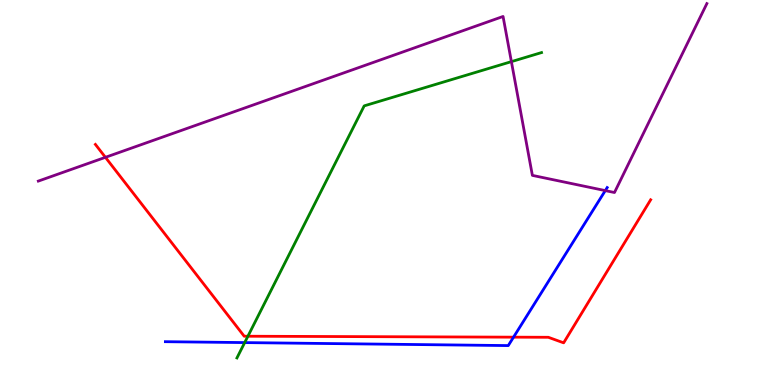[{'lines': ['blue', 'red'], 'intersections': [{'x': 6.63, 'y': 1.24}]}, {'lines': ['green', 'red'], 'intersections': [{'x': 3.2, 'y': 1.27}]}, {'lines': ['purple', 'red'], 'intersections': [{'x': 1.36, 'y': 5.91}]}, {'lines': ['blue', 'green'], 'intersections': [{'x': 3.16, 'y': 1.1}]}, {'lines': ['blue', 'purple'], 'intersections': [{'x': 7.81, 'y': 5.05}]}, {'lines': ['green', 'purple'], 'intersections': [{'x': 6.6, 'y': 8.4}]}]